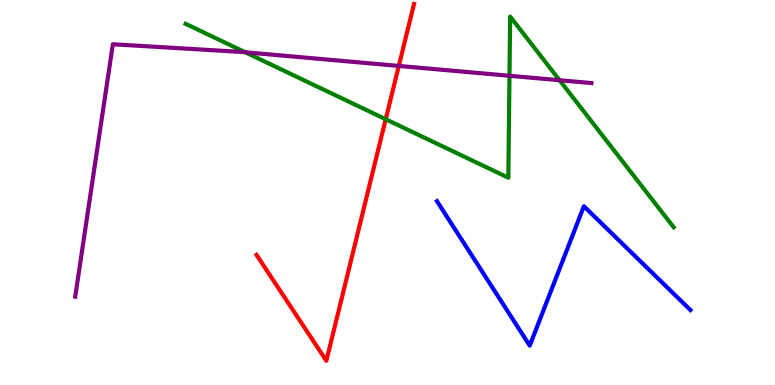[{'lines': ['blue', 'red'], 'intersections': []}, {'lines': ['green', 'red'], 'intersections': [{'x': 4.98, 'y': 6.9}]}, {'lines': ['purple', 'red'], 'intersections': [{'x': 5.15, 'y': 8.29}]}, {'lines': ['blue', 'green'], 'intersections': []}, {'lines': ['blue', 'purple'], 'intersections': []}, {'lines': ['green', 'purple'], 'intersections': [{'x': 3.16, 'y': 8.64}, {'x': 6.57, 'y': 8.03}, {'x': 7.22, 'y': 7.92}]}]